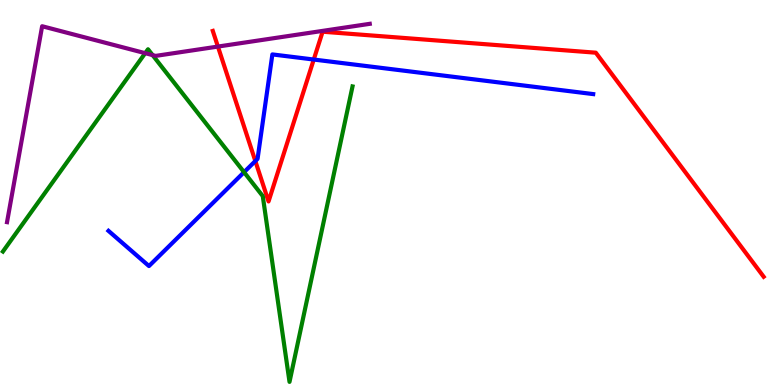[{'lines': ['blue', 'red'], 'intersections': [{'x': 3.29, 'y': 5.82}, {'x': 4.05, 'y': 8.45}]}, {'lines': ['green', 'red'], 'intersections': []}, {'lines': ['purple', 'red'], 'intersections': [{'x': 2.81, 'y': 8.79}]}, {'lines': ['blue', 'green'], 'intersections': [{'x': 3.15, 'y': 5.53}]}, {'lines': ['blue', 'purple'], 'intersections': []}, {'lines': ['green', 'purple'], 'intersections': [{'x': 1.87, 'y': 8.62}, {'x': 1.97, 'y': 8.57}]}]